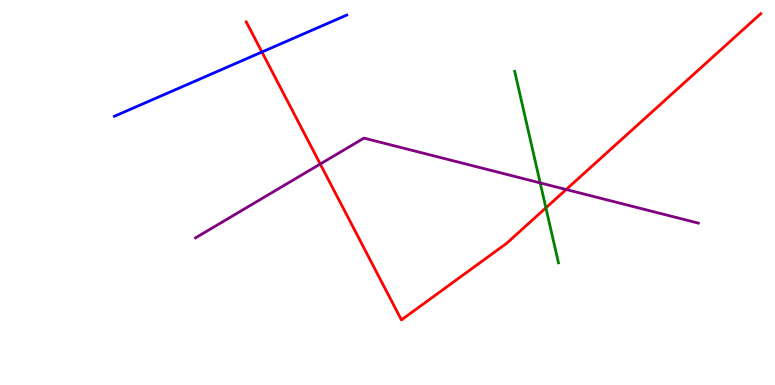[{'lines': ['blue', 'red'], 'intersections': [{'x': 3.38, 'y': 8.65}]}, {'lines': ['green', 'red'], 'intersections': [{'x': 7.04, 'y': 4.6}]}, {'lines': ['purple', 'red'], 'intersections': [{'x': 4.13, 'y': 5.74}, {'x': 7.31, 'y': 5.08}]}, {'lines': ['blue', 'green'], 'intersections': []}, {'lines': ['blue', 'purple'], 'intersections': []}, {'lines': ['green', 'purple'], 'intersections': [{'x': 6.97, 'y': 5.25}]}]